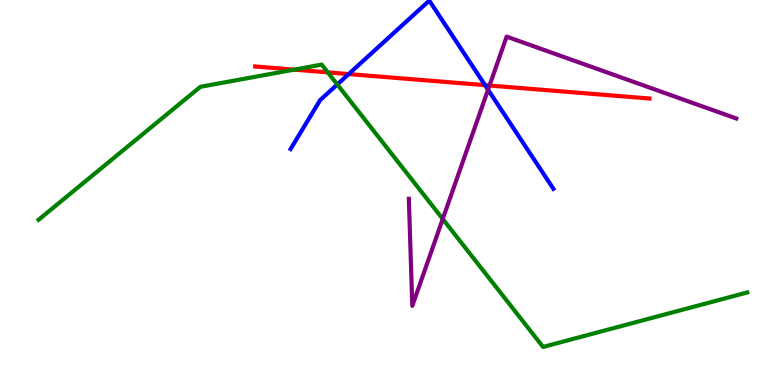[{'lines': ['blue', 'red'], 'intersections': [{'x': 4.5, 'y': 8.08}, {'x': 6.26, 'y': 7.79}]}, {'lines': ['green', 'red'], 'intersections': [{'x': 3.8, 'y': 8.19}, {'x': 4.23, 'y': 8.12}]}, {'lines': ['purple', 'red'], 'intersections': [{'x': 6.32, 'y': 7.78}]}, {'lines': ['blue', 'green'], 'intersections': [{'x': 4.35, 'y': 7.81}]}, {'lines': ['blue', 'purple'], 'intersections': [{'x': 6.3, 'y': 7.67}]}, {'lines': ['green', 'purple'], 'intersections': [{'x': 5.71, 'y': 4.31}]}]